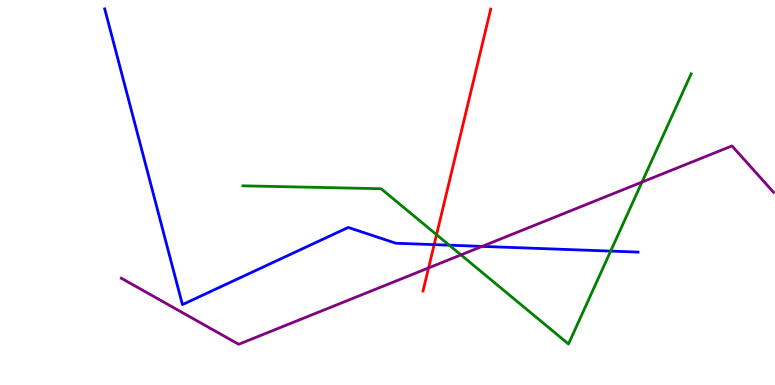[{'lines': ['blue', 'red'], 'intersections': [{'x': 5.6, 'y': 3.65}]}, {'lines': ['green', 'red'], 'intersections': [{'x': 5.63, 'y': 3.9}]}, {'lines': ['purple', 'red'], 'intersections': [{'x': 5.53, 'y': 3.04}]}, {'lines': ['blue', 'green'], 'intersections': [{'x': 5.8, 'y': 3.63}, {'x': 7.88, 'y': 3.48}]}, {'lines': ['blue', 'purple'], 'intersections': [{'x': 6.22, 'y': 3.6}]}, {'lines': ['green', 'purple'], 'intersections': [{'x': 5.95, 'y': 3.38}, {'x': 8.28, 'y': 5.27}]}]